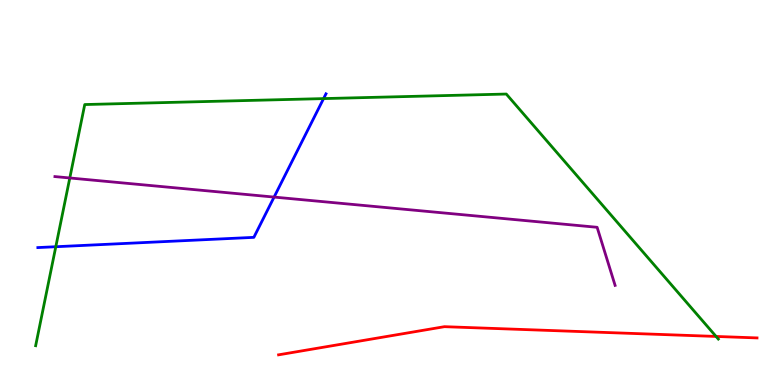[{'lines': ['blue', 'red'], 'intersections': []}, {'lines': ['green', 'red'], 'intersections': [{'x': 9.24, 'y': 1.26}]}, {'lines': ['purple', 'red'], 'intersections': []}, {'lines': ['blue', 'green'], 'intersections': [{'x': 0.72, 'y': 3.59}, {'x': 4.18, 'y': 7.44}]}, {'lines': ['blue', 'purple'], 'intersections': [{'x': 3.54, 'y': 4.88}]}, {'lines': ['green', 'purple'], 'intersections': [{'x': 0.901, 'y': 5.38}]}]